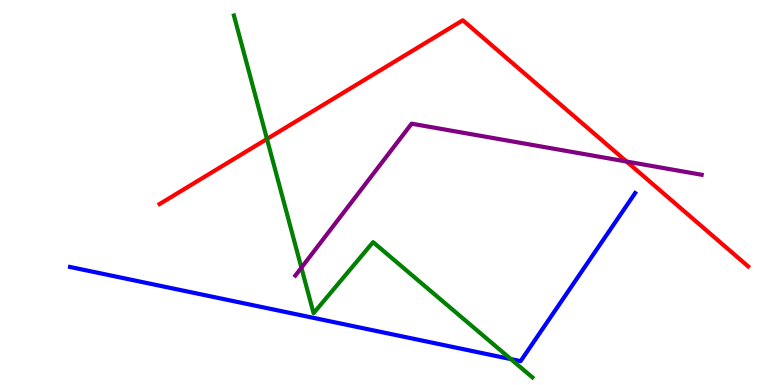[{'lines': ['blue', 'red'], 'intersections': []}, {'lines': ['green', 'red'], 'intersections': [{'x': 3.44, 'y': 6.39}]}, {'lines': ['purple', 'red'], 'intersections': [{'x': 8.09, 'y': 5.8}]}, {'lines': ['blue', 'green'], 'intersections': [{'x': 6.59, 'y': 0.672}]}, {'lines': ['blue', 'purple'], 'intersections': []}, {'lines': ['green', 'purple'], 'intersections': [{'x': 3.89, 'y': 3.05}]}]